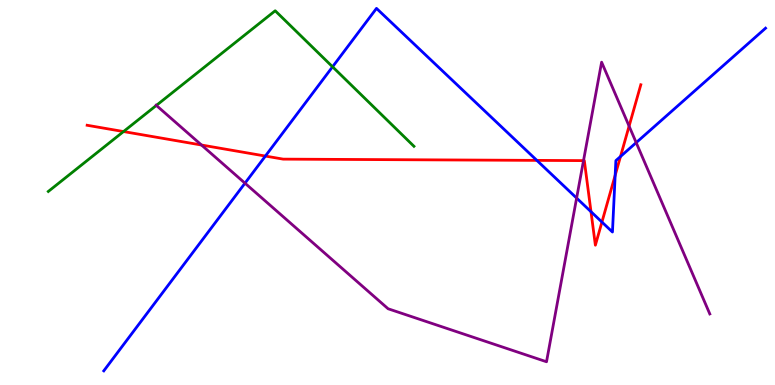[{'lines': ['blue', 'red'], 'intersections': [{'x': 3.42, 'y': 5.95}, {'x': 6.93, 'y': 5.83}, {'x': 7.63, 'y': 4.5}, {'x': 7.77, 'y': 4.23}, {'x': 7.94, 'y': 5.45}, {'x': 8.01, 'y': 5.93}]}, {'lines': ['green', 'red'], 'intersections': [{'x': 1.59, 'y': 6.58}]}, {'lines': ['purple', 'red'], 'intersections': [{'x': 2.6, 'y': 6.23}, {'x': 7.53, 'y': 5.83}, {'x': 8.12, 'y': 6.72}]}, {'lines': ['blue', 'green'], 'intersections': [{'x': 4.29, 'y': 8.27}]}, {'lines': ['blue', 'purple'], 'intersections': [{'x': 3.16, 'y': 5.24}, {'x': 7.44, 'y': 4.86}, {'x': 8.21, 'y': 6.3}]}, {'lines': ['green', 'purple'], 'intersections': [{'x': 2.02, 'y': 7.26}]}]